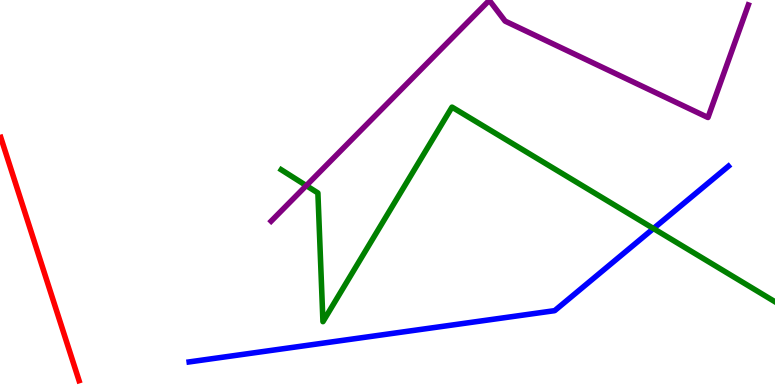[{'lines': ['blue', 'red'], 'intersections': []}, {'lines': ['green', 'red'], 'intersections': []}, {'lines': ['purple', 'red'], 'intersections': []}, {'lines': ['blue', 'green'], 'intersections': [{'x': 8.43, 'y': 4.06}]}, {'lines': ['blue', 'purple'], 'intersections': []}, {'lines': ['green', 'purple'], 'intersections': [{'x': 3.95, 'y': 5.18}]}]